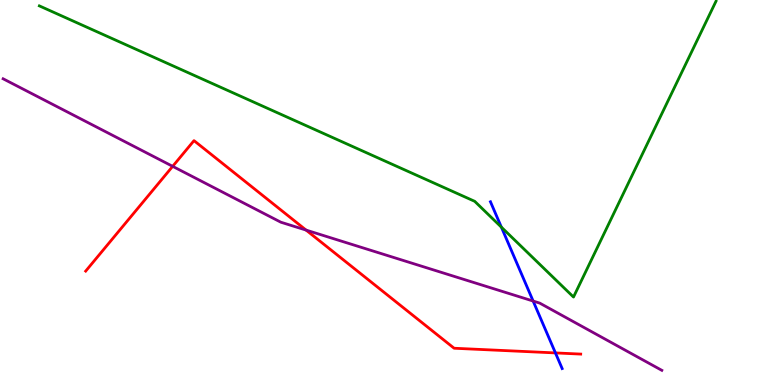[{'lines': ['blue', 'red'], 'intersections': [{'x': 7.17, 'y': 0.833}]}, {'lines': ['green', 'red'], 'intersections': []}, {'lines': ['purple', 'red'], 'intersections': [{'x': 2.23, 'y': 5.68}, {'x': 3.95, 'y': 4.02}]}, {'lines': ['blue', 'green'], 'intersections': [{'x': 6.47, 'y': 4.1}]}, {'lines': ['blue', 'purple'], 'intersections': [{'x': 6.88, 'y': 2.18}]}, {'lines': ['green', 'purple'], 'intersections': []}]